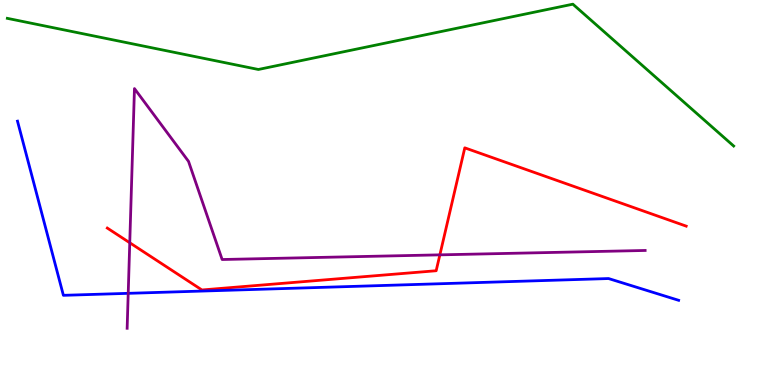[{'lines': ['blue', 'red'], 'intersections': []}, {'lines': ['green', 'red'], 'intersections': []}, {'lines': ['purple', 'red'], 'intersections': [{'x': 1.67, 'y': 3.69}, {'x': 5.68, 'y': 3.38}]}, {'lines': ['blue', 'green'], 'intersections': []}, {'lines': ['blue', 'purple'], 'intersections': [{'x': 1.65, 'y': 2.38}]}, {'lines': ['green', 'purple'], 'intersections': []}]